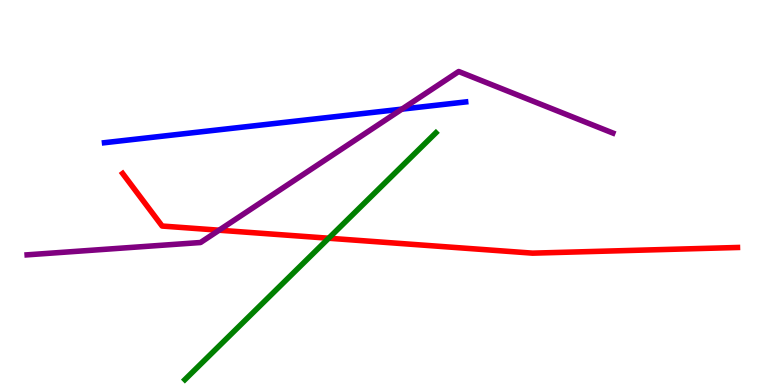[{'lines': ['blue', 'red'], 'intersections': []}, {'lines': ['green', 'red'], 'intersections': [{'x': 4.24, 'y': 3.81}]}, {'lines': ['purple', 'red'], 'intersections': [{'x': 2.83, 'y': 4.02}]}, {'lines': ['blue', 'green'], 'intersections': []}, {'lines': ['blue', 'purple'], 'intersections': [{'x': 5.19, 'y': 7.17}]}, {'lines': ['green', 'purple'], 'intersections': []}]